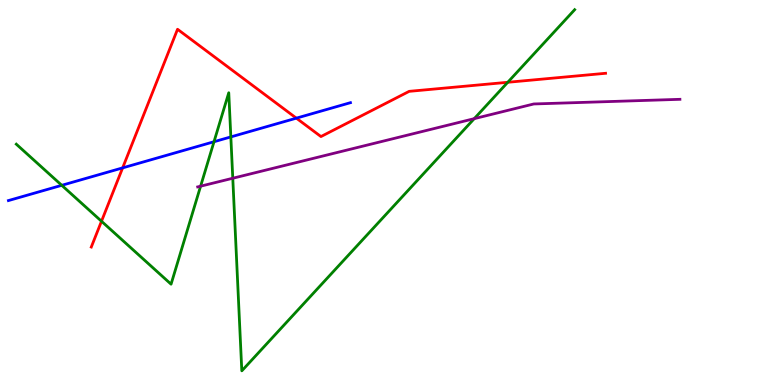[{'lines': ['blue', 'red'], 'intersections': [{'x': 1.58, 'y': 5.64}, {'x': 3.82, 'y': 6.93}]}, {'lines': ['green', 'red'], 'intersections': [{'x': 1.31, 'y': 4.25}, {'x': 6.55, 'y': 7.86}]}, {'lines': ['purple', 'red'], 'intersections': []}, {'lines': ['blue', 'green'], 'intersections': [{'x': 0.797, 'y': 5.19}, {'x': 2.76, 'y': 6.32}, {'x': 2.98, 'y': 6.44}]}, {'lines': ['blue', 'purple'], 'intersections': []}, {'lines': ['green', 'purple'], 'intersections': [{'x': 2.59, 'y': 5.16}, {'x': 3.0, 'y': 5.37}, {'x': 6.12, 'y': 6.92}]}]